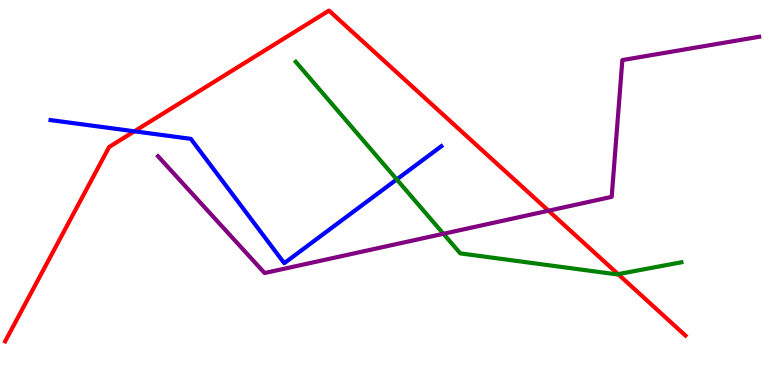[{'lines': ['blue', 'red'], 'intersections': [{'x': 1.73, 'y': 6.59}]}, {'lines': ['green', 'red'], 'intersections': [{'x': 7.98, 'y': 2.88}]}, {'lines': ['purple', 'red'], 'intersections': [{'x': 7.08, 'y': 4.53}]}, {'lines': ['blue', 'green'], 'intersections': [{'x': 5.12, 'y': 5.34}]}, {'lines': ['blue', 'purple'], 'intersections': []}, {'lines': ['green', 'purple'], 'intersections': [{'x': 5.72, 'y': 3.93}]}]